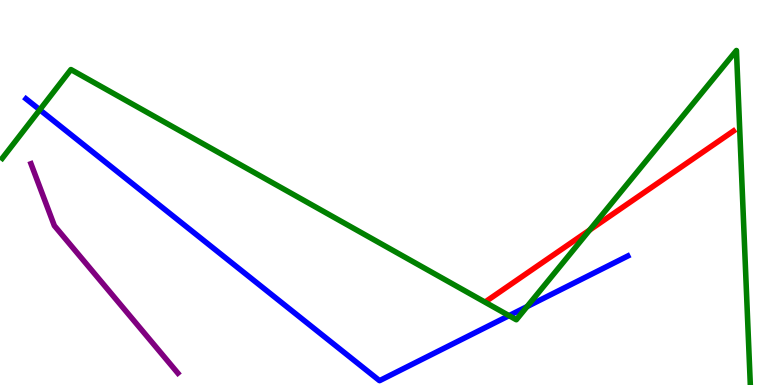[{'lines': ['blue', 'red'], 'intersections': []}, {'lines': ['green', 'red'], 'intersections': [{'x': 7.61, 'y': 4.03}]}, {'lines': ['purple', 'red'], 'intersections': []}, {'lines': ['blue', 'green'], 'intersections': [{'x': 0.513, 'y': 7.15}, {'x': 6.57, 'y': 1.8}, {'x': 6.8, 'y': 2.04}]}, {'lines': ['blue', 'purple'], 'intersections': []}, {'lines': ['green', 'purple'], 'intersections': []}]